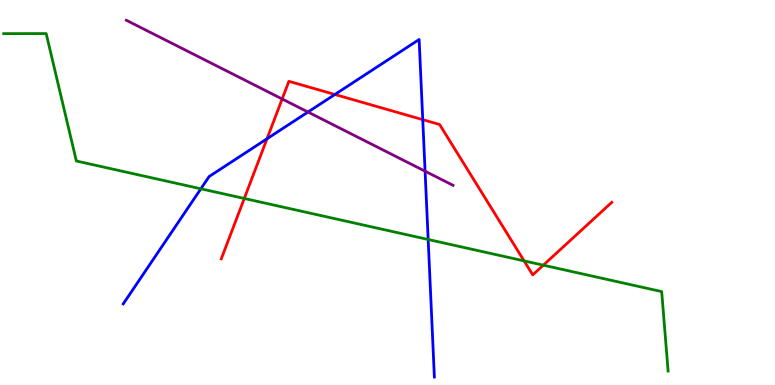[{'lines': ['blue', 'red'], 'intersections': [{'x': 3.45, 'y': 6.4}, {'x': 4.32, 'y': 7.55}, {'x': 5.45, 'y': 6.89}]}, {'lines': ['green', 'red'], 'intersections': [{'x': 3.15, 'y': 4.85}, {'x': 6.76, 'y': 3.22}, {'x': 7.01, 'y': 3.11}]}, {'lines': ['purple', 'red'], 'intersections': [{'x': 3.64, 'y': 7.43}]}, {'lines': ['blue', 'green'], 'intersections': [{'x': 2.59, 'y': 5.1}, {'x': 5.52, 'y': 3.78}]}, {'lines': ['blue', 'purple'], 'intersections': [{'x': 3.97, 'y': 7.09}, {'x': 5.48, 'y': 5.55}]}, {'lines': ['green', 'purple'], 'intersections': []}]